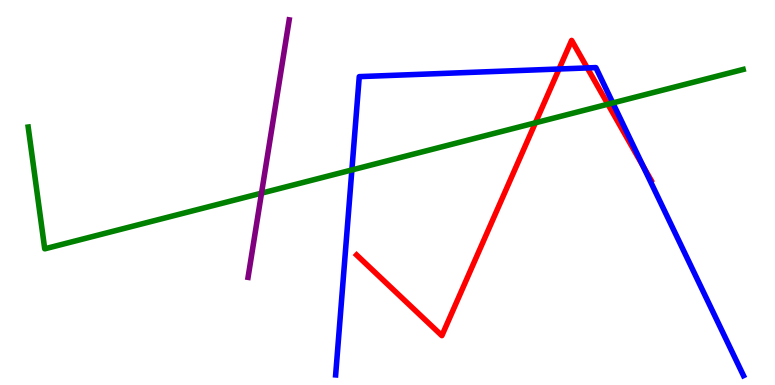[{'lines': ['blue', 'red'], 'intersections': [{'x': 7.21, 'y': 8.21}, {'x': 7.58, 'y': 8.24}, {'x': 8.3, 'y': 5.68}]}, {'lines': ['green', 'red'], 'intersections': [{'x': 6.91, 'y': 6.81}, {'x': 7.84, 'y': 7.29}]}, {'lines': ['purple', 'red'], 'intersections': []}, {'lines': ['blue', 'green'], 'intersections': [{'x': 4.54, 'y': 5.59}, {'x': 7.91, 'y': 7.33}]}, {'lines': ['blue', 'purple'], 'intersections': []}, {'lines': ['green', 'purple'], 'intersections': [{'x': 3.37, 'y': 4.98}]}]